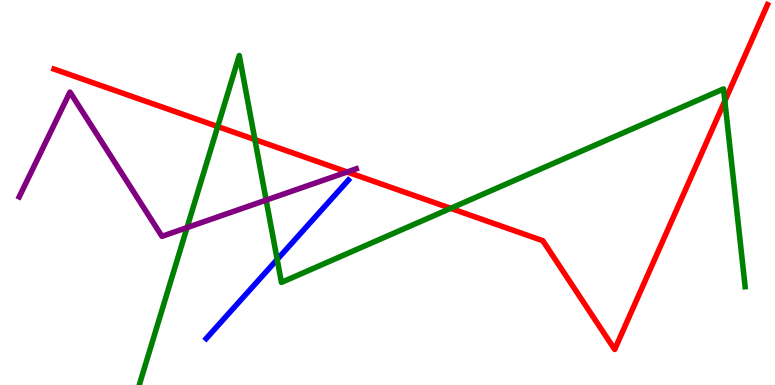[{'lines': ['blue', 'red'], 'intersections': []}, {'lines': ['green', 'red'], 'intersections': [{'x': 2.81, 'y': 6.71}, {'x': 3.29, 'y': 6.37}, {'x': 5.82, 'y': 4.59}, {'x': 9.35, 'y': 7.38}]}, {'lines': ['purple', 'red'], 'intersections': [{'x': 4.48, 'y': 5.53}]}, {'lines': ['blue', 'green'], 'intersections': [{'x': 3.58, 'y': 3.26}]}, {'lines': ['blue', 'purple'], 'intersections': []}, {'lines': ['green', 'purple'], 'intersections': [{'x': 2.41, 'y': 4.09}, {'x': 3.43, 'y': 4.8}]}]